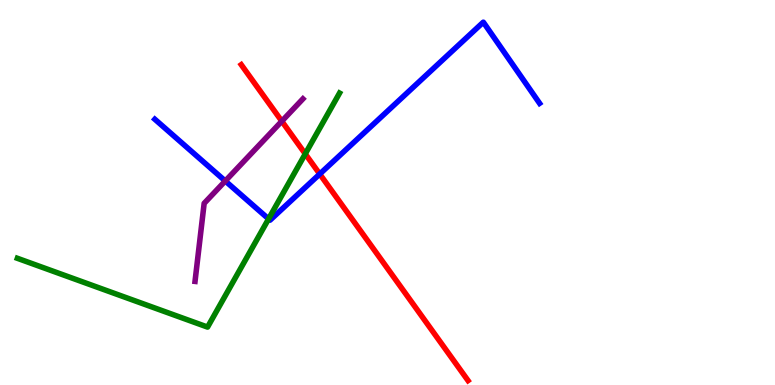[{'lines': ['blue', 'red'], 'intersections': [{'x': 4.13, 'y': 5.48}]}, {'lines': ['green', 'red'], 'intersections': [{'x': 3.94, 'y': 6.0}]}, {'lines': ['purple', 'red'], 'intersections': [{'x': 3.64, 'y': 6.85}]}, {'lines': ['blue', 'green'], 'intersections': [{'x': 3.47, 'y': 4.31}]}, {'lines': ['blue', 'purple'], 'intersections': [{'x': 2.91, 'y': 5.3}]}, {'lines': ['green', 'purple'], 'intersections': []}]